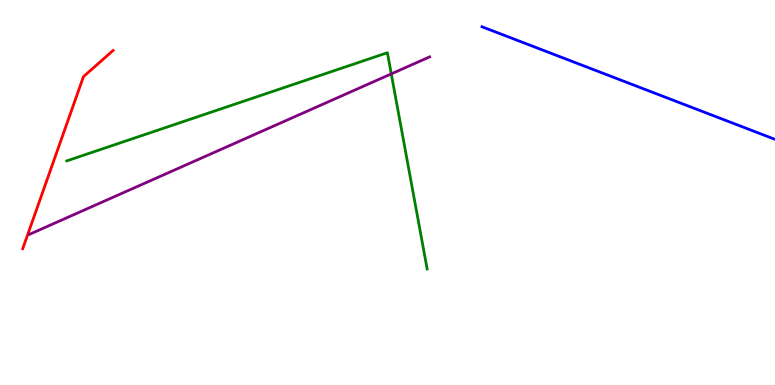[{'lines': ['blue', 'red'], 'intersections': []}, {'lines': ['green', 'red'], 'intersections': []}, {'lines': ['purple', 'red'], 'intersections': []}, {'lines': ['blue', 'green'], 'intersections': []}, {'lines': ['blue', 'purple'], 'intersections': []}, {'lines': ['green', 'purple'], 'intersections': [{'x': 5.05, 'y': 8.08}]}]